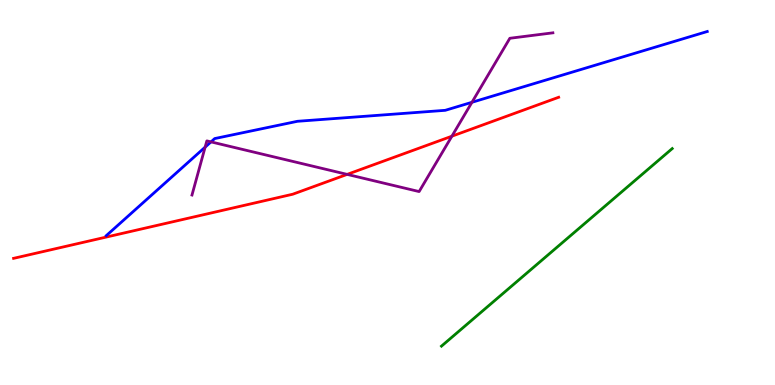[{'lines': ['blue', 'red'], 'intersections': []}, {'lines': ['green', 'red'], 'intersections': []}, {'lines': ['purple', 'red'], 'intersections': [{'x': 4.48, 'y': 5.47}, {'x': 5.83, 'y': 6.46}]}, {'lines': ['blue', 'green'], 'intersections': []}, {'lines': ['blue', 'purple'], 'intersections': [{'x': 2.65, 'y': 6.18}, {'x': 2.72, 'y': 6.31}, {'x': 6.09, 'y': 7.34}]}, {'lines': ['green', 'purple'], 'intersections': []}]